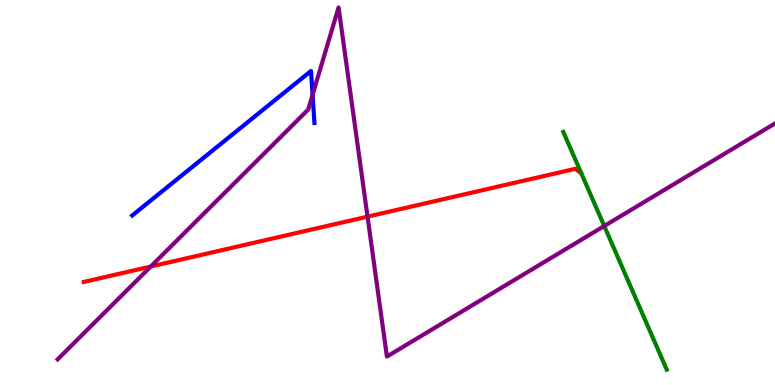[{'lines': ['blue', 'red'], 'intersections': []}, {'lines': ['green', 'red'], 'intersections': []}, {'lines': ['purple', 'red'], 'intersections': [{'x': 1.95, 'y': 3.08}, {'x': 4.74, 'y': 4.37}]}, {'lines': ['blue', 'green'], 'intersections': []}, {'lines': ['blue', 'purple'], 'intersections': [{'x': 4.03, 'y': 7.54}]}, {'lines': ['green', 'purple'], 'intersections': [{'x': 7.8, 'y': 4.13}]}]